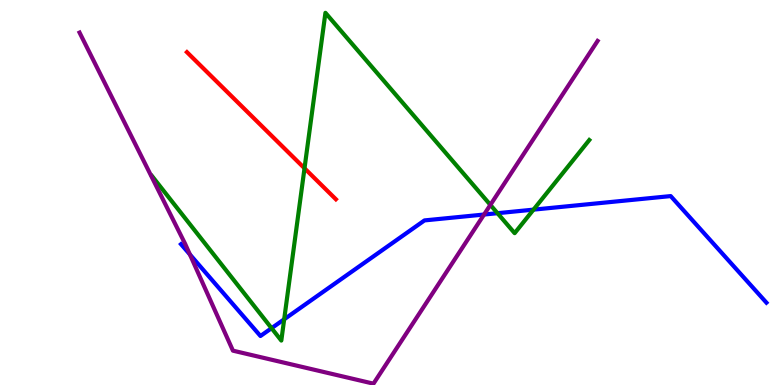[{'lines': ['blue', 'red'], 'intersections': []}, {'lines': ['green', 'red'], 'intersections': [{'x': 3.93, 'y': 5.63}]}, {'lines': ['purple', 'red'], 'intersections': []}, {'lines': ['blue', 'green'], 'intersections': [{'x': 3.5, 'y': 1.48}, {'x': 3.67, 'y': 1.71}, {'x': 6.42, 'y': 4.46}, {'x': 6.88, 'y': 4.55}]}, {'lines': ['blue', 'purple'], 'intersections': [{'x': 2.45, 'y': 3.39}, {'x': 6.25, 'y': 4.43}]}, {'lines': ['green', 'purple'], 'intersections': [{'x': 6.33, 'y': 4.68}]}]